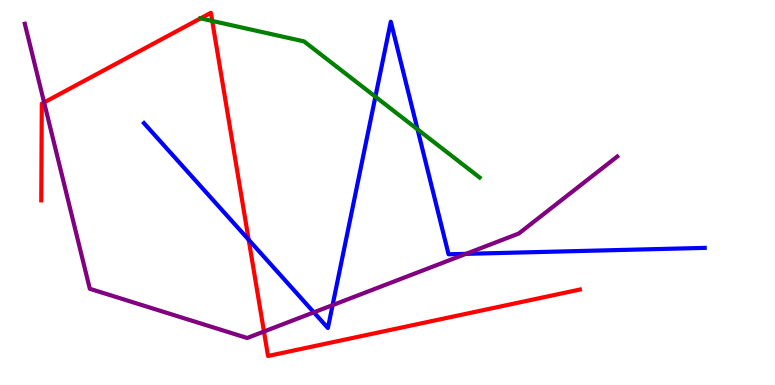[{'lines': ['blue', 'red'], 'intersections': [{'x': 3.21, 'y': 3.77}]}, {'lines': ['green', 'red'], 'intersections': [{'x': 2.59, 'y': 9.52}, {'x': 2.74, 'y': 9.46}]}, {'lines': ['purple', 'red'], 'intersections': [{'x': 0.569, 'y': 7.34}, {'x': 3.41, 'y': 1.39}]}, {'lines': ['blue', 'green'], 'intersections': [{'x': 4.84, 'y': 7.49}, {'x': 5.39, 'y': 6.64}]}, {'lines': ['blue', 'purple'], 'intersections': [{'x': 4.05, 'y': 1.89}, {'x': 4.29, 'y': 2.07}, {'x': 6.01, 'y': 3.41}]}, {'lines': ['green', 'purple'], 'intersections': []}]